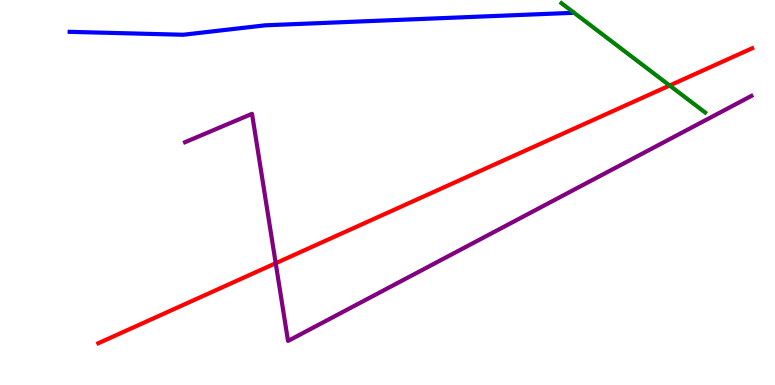[{'lines': ['blue', 'red'], 'intersections': []}, {'lines': ['green', 'red'], 'intersections': [{'x': 8.64, 'y': 7.78}]}, {'lines': ['purple', 'red'], 'intersections': [{'x': 3.56, 'y': 3.16}]}, {'lines': ['blue', 'green'], 'intersections': []}, {'lines': ['blue', 'purple'], 'intersections': []}, {'lines': ['green', 'purple'], 'intersections': []}]